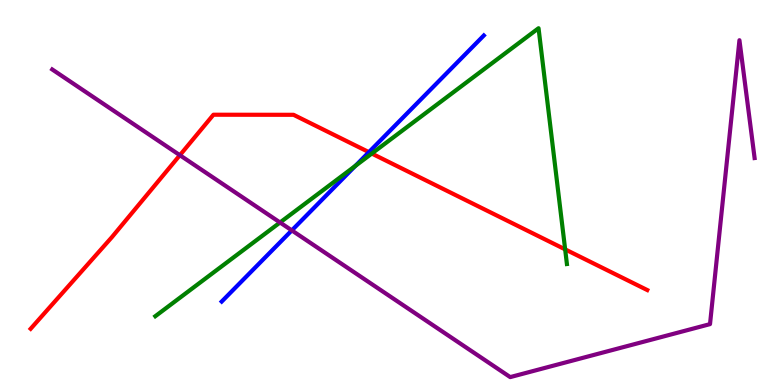[{'lines': ['blue', 'red'], 'intersections': [{'x': 4.76, 'y': 6.05}]}, {'lines': ['green', 'red'], 'intersections': [{'x': 4.8, 'y': 6.01}, {'x': 7.29, 'y': 3.52}]}, {'lines': ['purple', 'red'], 'intersections': [{'x': 2.32, 'y': 5.97}]}, {'lines': ['blue', 'green'], 'intersections': [{'x': 4.59, 'y': 5.69}]}, {'lines': ['blue', 'purple'], 'intersections': [{'x': 3.77, 'y': 4.02}]}, {'lines': ['green', 'purple'], 'intersections': [{'x': 3.61, 'y': 4.22}]}]